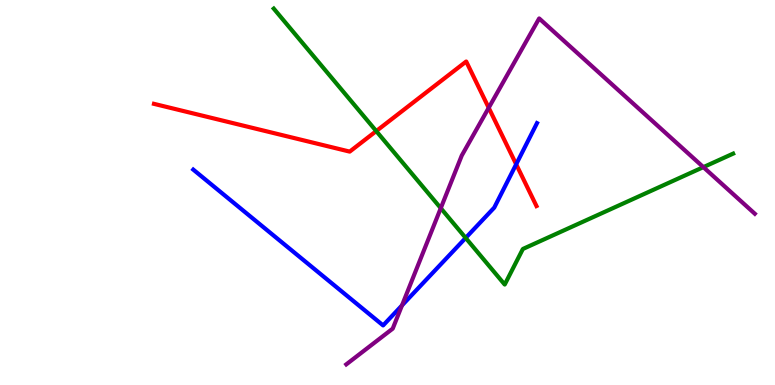[{'lines': ['blue', 'red'], 'intersections': [{'x': 6.66, 'y': 5.73}]}, {'lines': ['green', 'red'], 'intersections': [{'x': 4.85, 'y': 6.6}]}, {'lines': ['purple', 'red'], 'intersections': [{'x': 6.31, 'y': 7.2}]}, {'lines': ['blue', 'green'], 'intersections': [{'x': 6.01, 'y': 3.82}]}, {'lines': ['blue', 'purple'], 'intersections': [{'x': 5.19, 'y': 2.07}]}, {'lines': ['green', 'purple'], 'intersections': [{'x': 5.69, 'y': 4.59}, {'x': 9.08, 'y': 5.66}]}]